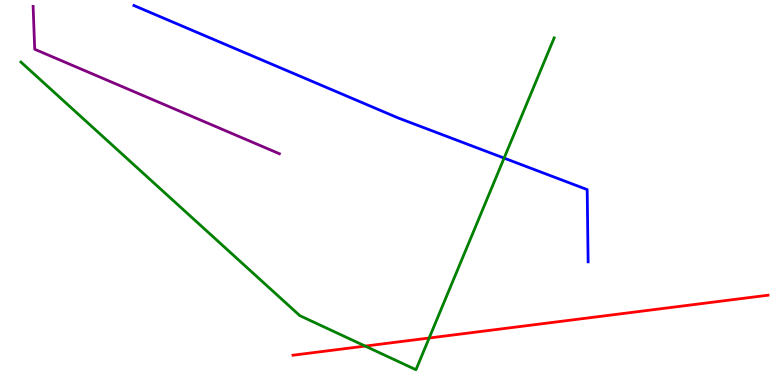[{'lines': ['blue', 'red'], 'intersections': []}, {'lines': ['green', 'red'], 'intersections': [{'x': 4.71, 'y': 1.01}, {'x': 5.54, 'y': 1.22}]}, {'lines': ['purple', 'red'], 'intersections': []}, {'lines': ['blue', 'green'], 'intersections': [{'x': 6.5, 'y': 5.89}]}, {'lines': ['blue', 'purple'], 'intersections': []}, {'lines': ['green', 'purple'], 'intersections': []}]